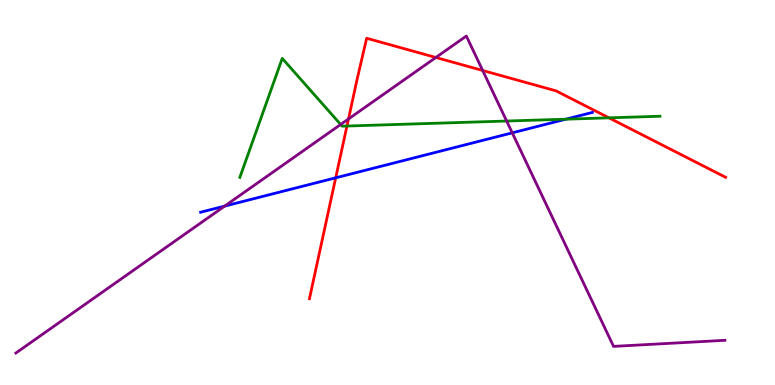[{'lines': ['blue', 'red'], 'intersections': [{'x': 4.33, 'y': 5.38}]}, {'lines': ['green', 'red'], 'intersections': [{'x': 4.48, 'y': 6.73}, {'x': 7.86, 'y': 6.94}]}, {'lines': ['purple', 'red'], 'intersections': [{'x': 4.5, 'y': 6.91}, {'x': 5.62, 'y': 8.51}, {'x': 6.23, 'y': 8.17}]}, {'lines': ['blue', 'green'], 'intersections': [{'x': 7.3, 'y': 6.9}]}, {'lines': ['blue', 'purple'], 'intersections': [{'x': 2.9, 'y': 4.65}, {'x': 6.61, 'y': 6.55}]}, {'lines': ['green', 'purple'], 'intersections': [{'x': 4.4, 'y': 6.77}, {'x': 6.54, 'y': 6.86}]}]